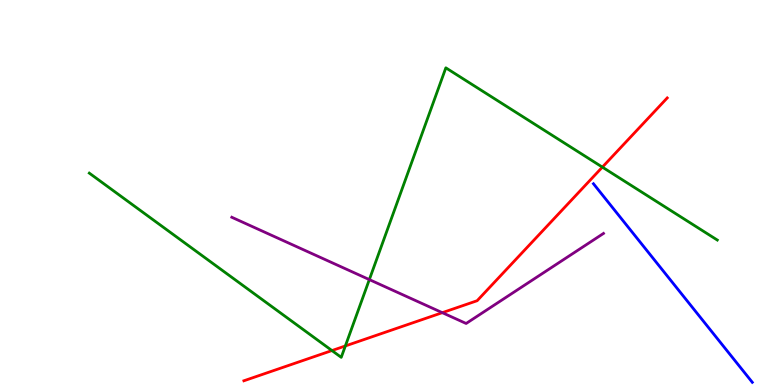[{'lines': ['blue', 'red'], 'intersections': []}, {'lines': ['green', 'red'], 'intersections': [{'x': 4.28, 'y': 0.895}, {'x': 4.46, 'y': 1.01}, {'x': 7.77, 'y': 5.66}]}, {'lines': ['purple', 'red'], 'intersections': [{'x': 5.71, 'y': 1.88}]}, {'lines': ['blue', 'green'], 'intersections': []}, {'lines': ['blue', 'purple'], 'intersections': []}, {'lines': ['green', 'purple'], 'intersections': [{'x': 4.77, 'y': 2.74}]}]